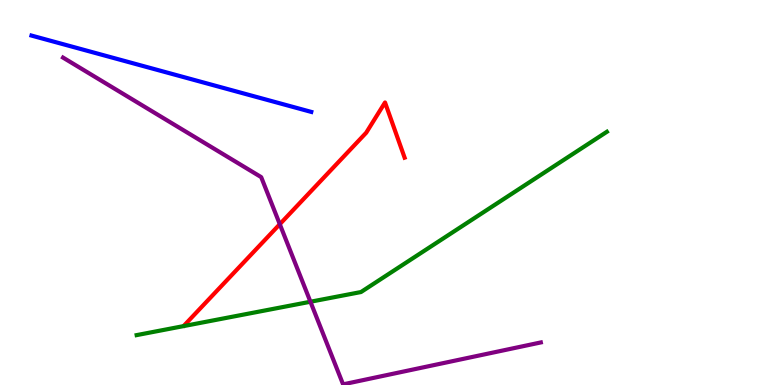[{'lines': ['blue', 'red'], 'intersections': []}, {'lines': ['green', 'red'], 'intersections': []}, {'lines': ['purple', 'red'], 'intersections': [{'x': 3.61, 'y': 4.18}]}, {'lines': ['blue', 'green'], 'intersections': []}, {'lines': ['blue', 'purple'], 'intersections': []}, {'lines': ['green', 'purple'], 'intersections': [{'x': 4.01, 'y': 2.16}]}]